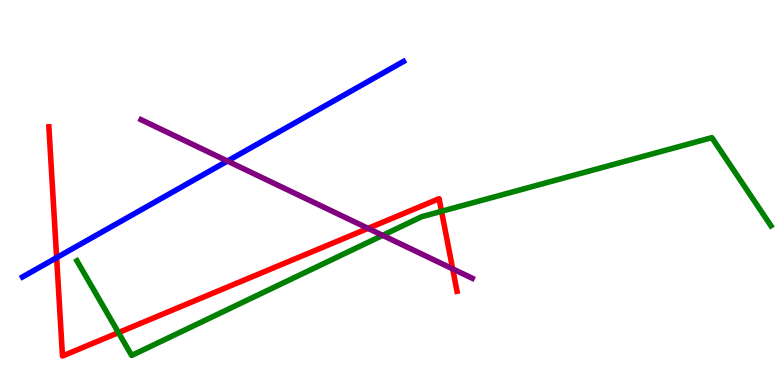[{'lines': ['blue', 'red'], 'intersections': [{'x': 0.731, 'y': 3.31}]}, {'lines': ['green', 'red'], 'intersections': [{'x': 1.53, 'y': 1.36}, {'x': 5.7, 'y': 4.51}]}, {'lines': ['purple', 'red'], 'intersections': [{'x': 4.75, 'y': 4.07}, {'x': 5.84, 'y': 3.02}]}, {'lines': ['blue', 'green'], 'intersections': []}, {'lines': ['blue', 'purple'], 'intersections': [{'x': 2.93, 'y': 5.82}]}, {'lines': ['green', 'purple'], 'intersections': [{'x': 4.94, 'y': 3.89}]}]